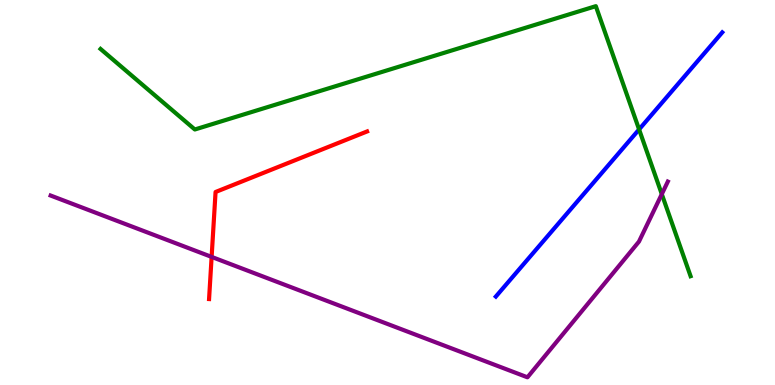[{'lines': ['blue', 'red'], 'intersections': []}, {'lines': ['green', 'red'], 'intersections': []}, {'lines': ['purple', 'red'], 'intersections': [{'x': 2.73, 'y': 3.33}]}, {'lines': ['blue', 'green'], 'intersections': [{'x': 8.25, 'y': 6.64}]}, {'lines': ['blue', 'purple'], 'intersections': []}, {'lines': ['green', 'purple'], 'intersections': [{'x': 8.54, 'y': 4.96}]}]